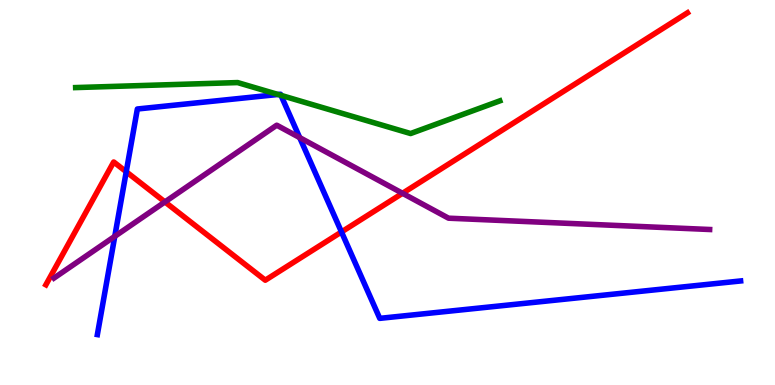[{'lines': ['blue', 'red'], 'intersections': [{'x': 1.63, 'y': 5.54}, {'x': 4.41, 'y': 3.98}]}, {'lines': ['green', 'red'], 'intersections': []}, {'lines': ['purple', 'red'], 'intersections': [{'x': 2.13, 'y': 4.76}, {'x': 5.19, 'y': 4.98}]}, {'lines': ['blue', 'green'], 'intersections': [{'x': 3.59, 'y': 7.55}, {'x': 3.63, 'y': 7.52}]}, {'lines': ['blue', 'purple'], 'intersections': [{'x': 1.48, 'y': 3.86}, {'x': 3.87, 'y': 6.43}]}, {'lines': ['green', 'purple'], 'intersections': []}]